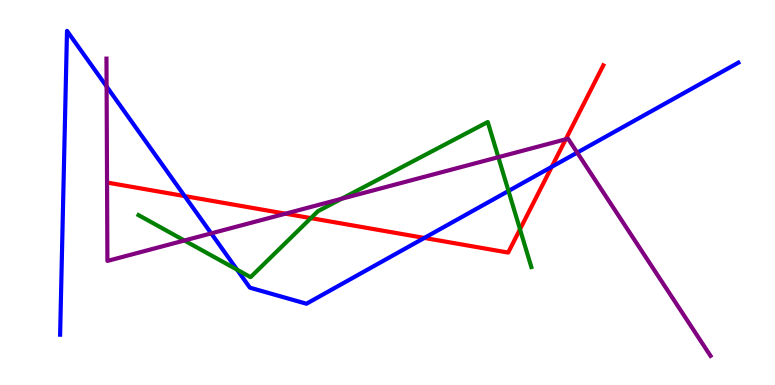[{'lines': ['blue', 'red'], 'intersections': [{'x': 2.38, 'y': 4.91}, {'x': 5.48, 'y': 3.82}, {'x': 7.12, 'y': 5.67}]}, {'lines': ['green', 'red'], 'intersections': [{'x': 4.01, 'y': 4.33}, {'x': 6.71, 'y': 4.04}]}, {'lines': ['purple', 'red'], 'intersections': [{'x': 3.68, 'y': 4.45}, {'x': 7.3, 'y': 6.38}]}, {'lines': ['blue', 'green'], 'intersections': [{'x': 3.06, 'y': 3.0}, {'x': 6.56, 'y': 5.04}]}, {'lines': ['blue', 'purple'], 'intersections': [{'x': 1.38, 'y': 7.75}, {'x': 2.73, 'y': 3.94}, {'x': 7.45, 'y': 6.04}]}, {'lines': ['green', 'purple'], 'intersections': [{'x': 2.38, 'y': 3.75}, {'x': 4.41, 'y': 4.84}, {'x': 6.43, 'y': 5.92}]}]